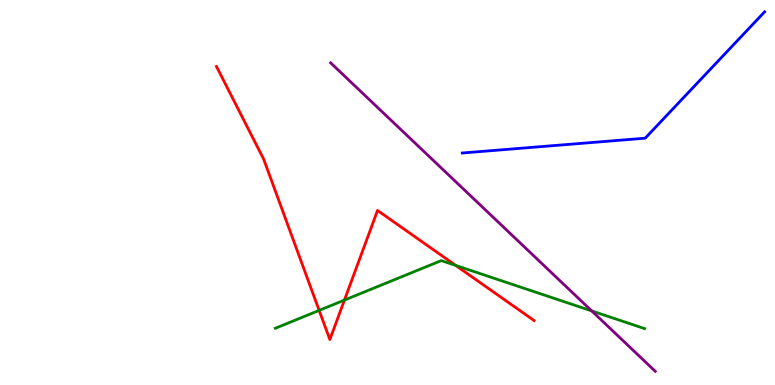[{'lines': ['blue', 'red'], 'intersections': []}, {'lines': ['green', 'red'], 'intersections': [{'x': 4.12, 'y': 1.94}, {'x': 4.44, 'y': 2.21}, {'x': 5.88, 'y': 3.11}]}, {'lines': ['purple', 'red'], 'intersections': []}, {'lines': ['blue', 'green'], 'intersections': []}, {'lines': ['blue', 'purple'], 'intersections': []}, {'lines': ['green', 'purple'], 'intersections': [{'x': 7.64, 'y': 1.92}]}]